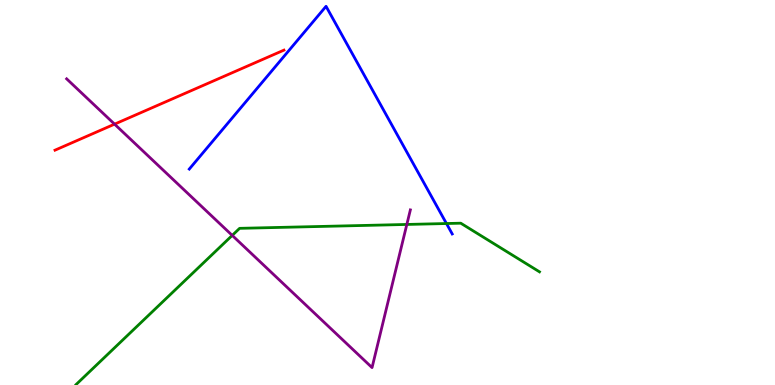[{'lines': ['blue', 'red'], 'intersections': []}, {'lines': ['green', 'red'], 'intersections': []}, {'lines': ['purple', 'red'], 'intersections': [{'x': 1.48, 'y': 6.78}]}, {'lines': ['blue', 'green'], 'intersections': [{'x': 5.76, 'y': 4.19}]}, {'lines': ['blue', 'purple'], 'intersections': []}, {'lines': ['green', 'purple'], 'intersections': [{'x': 3.0, 'y': 3.89}, {'x': 5.25, 'y': 4.17}]}]